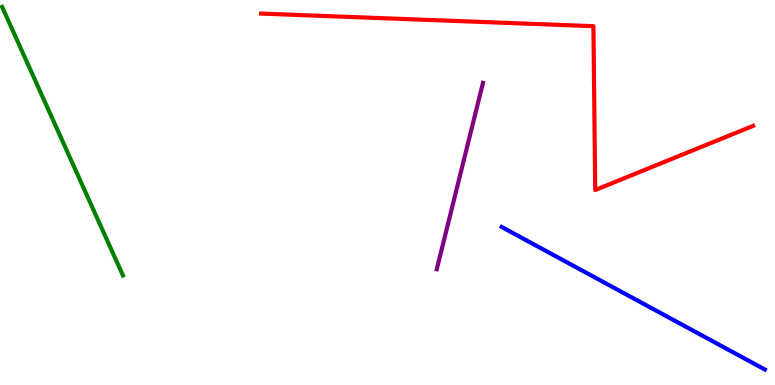[{'lines': ['blue', 'red'], 'intersections': []}, {'lines': ['green', 'red'], 'intersections': []}, {'lines': ['purple', 'red'], 'intersections': []}, {'lines': ['blue', 'green'], 'intersections': []}, {'lines': ['blue', 'purple'], 'intersections': []}, {'lines': ['green', 'purple'], 'intersections': []}]